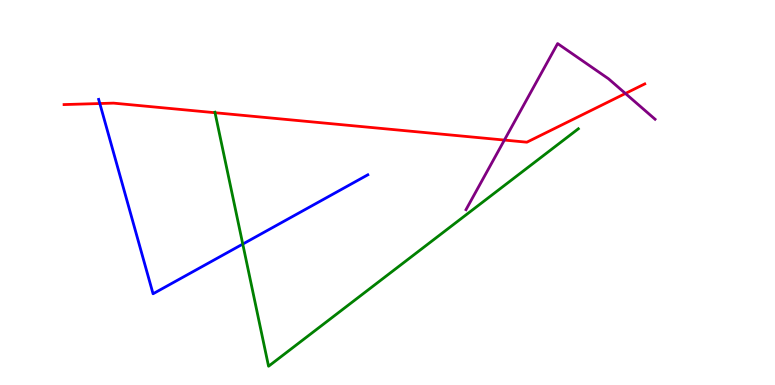[{'lines': ['blue', 'red'], 'intersections': [{'x': 1.29, 'y': 7.31}]}, {'lines': ['green', 'red'], 'intersections': [{'x': 2.77, 'y': 7.07}]}, {'lines': ['purple', 'red'], 'intersections': [{'x': 6.51, 'y': 6.36}, {'x': 8.07, 'y': 7.57}]}, {'lines': ['blue', 'green'], 'intersections': [{'x': 3.13, 'y': 3.66}]}, {'lines': ['blue', 'purple'], 'intersections': []}, {'lines': ['green', 'purple'], 'intersections': []}]